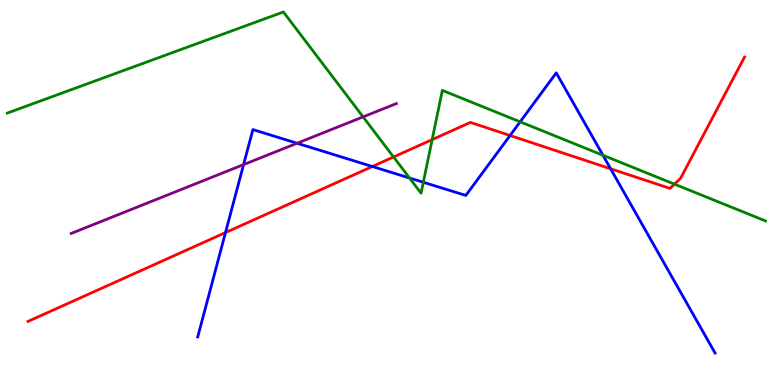[{'lines': ['blue', 'red'], 'intersections': [{'x': 2.91, 'y': 3.96}, {'x': 4.8, 'y': 5.67}, {'x': 6.58, 'y': 6.48}, {'x': 7.88, 'y': 5.62}]}, {'lines': ['green', 'red'], 'intersections': [{'x': 5.08, 'y': 5.92}, {'x': 5.58, 'y': 6.37}, {'x': 8.7, 'y': 5.22}]}, {'lines': ['purple', 'red'], 'intersections': []}, {'lines': ['blue', 'green'], 'intersections': [{'x': 5.28, 'y': 5.38}, {'x': 5.46, 'y': 5.27}, {'x': 6.71, 'y': 6.84}, {'x': 7.78, 'y': 5.97}]}, {'lines': ['blue', 'purple'], 'intersections': [{'x': 3.14, 'y': 5.72}, {'x': 3.83, 'y': 6.28}]}, {'lines': ['green', 'purple'], 'intersections': [{'x': 4.68, 'y': 6.96}]}]